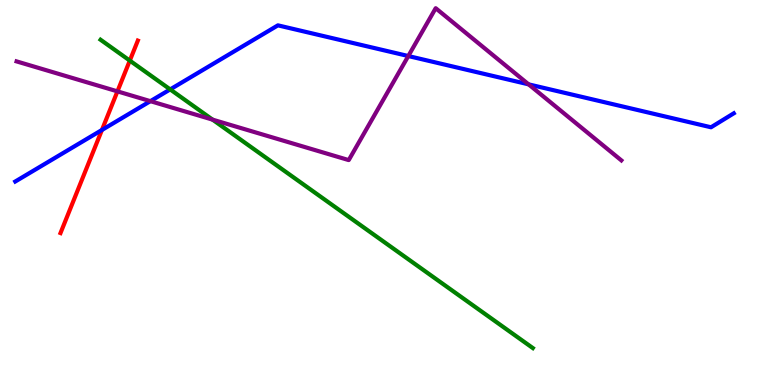[{'lines': ['blue', 'red'], 'intersections': [{'x': 1.32, 'y': 6.62}]}, {'lines': ['green', 'red'], 'intersections': [{'x': 1.67, 'y': 8.43}]}, {'lines': ['purple', 'red'], 'intersections': [{'x': 1.52, 'y': 7.63}]}, {'lines': ['blue', 'green'], 'intersections': [{'x': 2.2, 'y': 7.68}]}, {'lines': ['blue', 'purple'], 'intersections': [{'x': 1.94, 'y': 7.37}, {'x': 5.27, 'y': 8.54}, {'x': 6.82, 'y': 7.81}]}, {'lines': ['green', 'purple'], 'intersections': [{'x': 2.74, 'y': 6.89}]}]